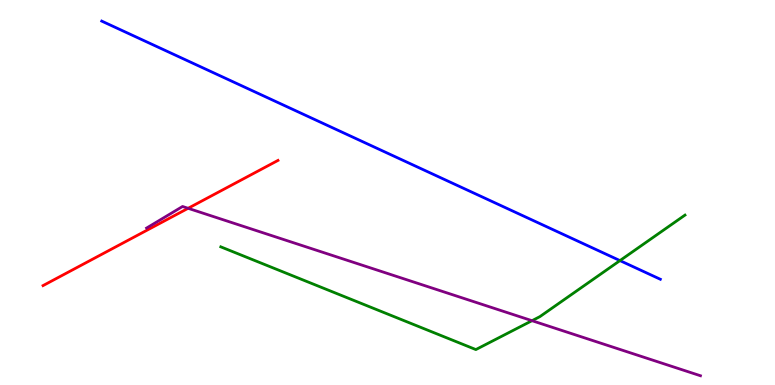[{'lines': ['blue', 'red'], 'intersections': []}, {'lines': ['green', 'red'], 'intersections': []}, {'lines': ['purple', 'red'], 'intersections': [{'x': 2.43, 'y': 4.59}]}, {'lines': ['blue', 'green'], 'intersections': [{'x': 8.0, 'y': 3.23}]}, {'lines': ['blue', 'purple'], 'intersections': []}, {'lines': ['green', 'purple'], 'intersections': [{'x': 6.86, 'y': 1.67}]}]